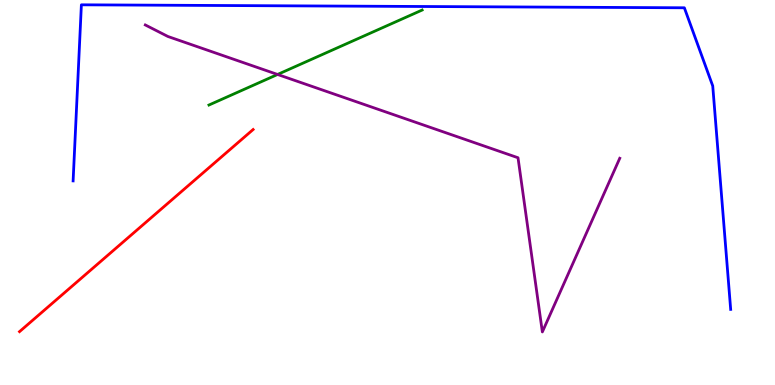[{'lines': ['blue', 'red'], 'intersections': []}, {'lines': ['green', 'red'], 'intersections': []}, {'lines': ['purple', 'red'], 'intersections': []}, {'lines': ['blue', 'green'], 'intersections': []}, {'lines': ['blue', 'purple'], 'intersections': []}, {'lines': ['green', 'purple'], 'intersections': [{'x': 3.58, 'y': 8.07}]}]